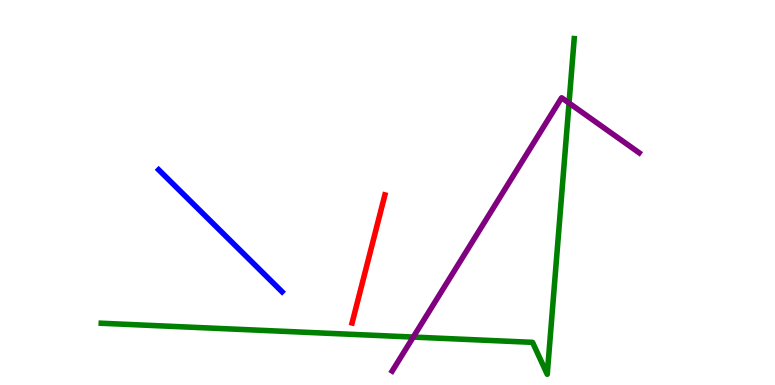[{'lines': ['blue', 'red'], 'intersections': []}, {'lines': ['green', 'red'], 'intersections': []}, {'lines': ['purple', 'red'], 'intersections': []}, {'lines': ['blue', 'green'], 'intersections': []}, {'lines': ['blue', 'purple'], 'intersections': []}, {'lines': ['green', 'purple'], 'intersections': [{'x': 5.33, 'y': 1.25}, {'x': 7.34, 'y': 7.32}]}]